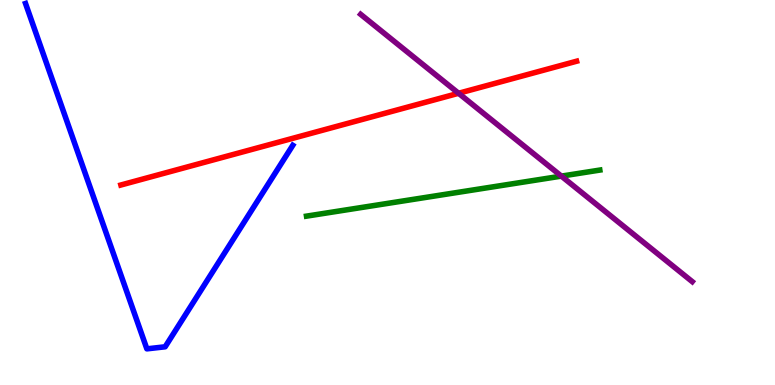[{'lines': ['blue', 'red'], 'intersections': []}, {'lines': ['green', 'red'], 'intersections': []}, {'lines': ['purple', 'red'], 'intersections': [{'x': 5.92, 'y': 7.58}]}, {'lines': ['blue', 'green'], 'intersections': []}, {'lines': ['blue', 'purple'], 'intersections': []}, {'lines': ['green', 'purple'], 'intersections': [{'x': 7.24, 'y': 5.43}]}]